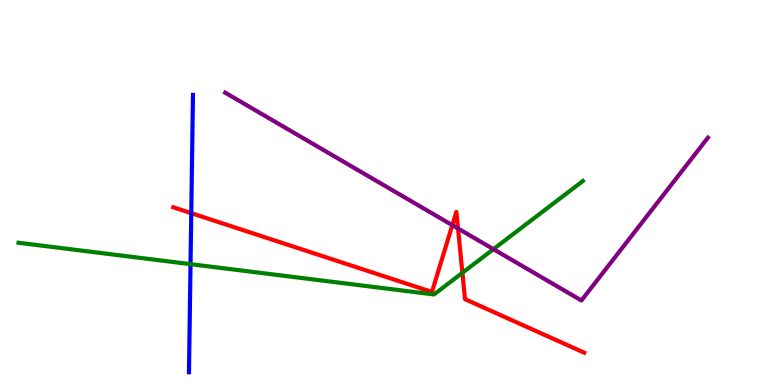[{'lines': ['blue', 'red'], 'intersections': [{'x': 2.47, 'y': 4.46}]}, {'lines': ['green', 'red'], 'intersections': [{'x': 5.97, 'y': 2.91}]}, {'lines': ['purple', 'red'], 'intersections': [{'x': 5.84, 'y': 4.15}, {'x': 5.91, 'y': 4.07}]}, {'lines': ['blue', 'green'], 'intersections': [{'x': 2.46, 'y': 3.14}]}, {'lines': ['blue', 'purple'], 'intersections': []}, {'lines': ['green', 'purple'], 'intersections': [{'x': 6.37, 'y': 3.53}]}]